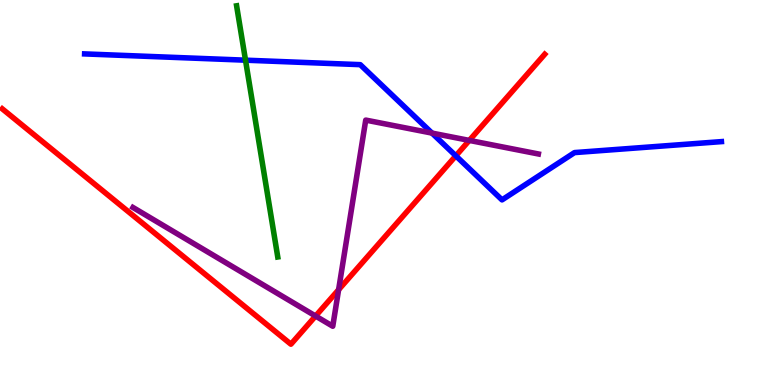[{'lines': ['blue', 'red'], 'intersections': [{'x': 5.88, 'y': 5.95}]}, {'lines': ['green', 'red'], 'intersections': []}, {'lines': ['purple', 'red'], 'intersections': [{'x': 4.07, 'y': 1.79}, {'x': 4.37, 'y': 2.47}, {'x': 6.06, 'y': 6.35}]}, {'lines': ['blue', 'green'], 'intersections': [{'x': 3.17, 'y': 8.44}]}, {'lines': ['blue', 'purple'], 'intersections': [{'x': 5.57, 'y': 6.54}]}, {'lines': ['green', 'purple'], 'intersections': []}]